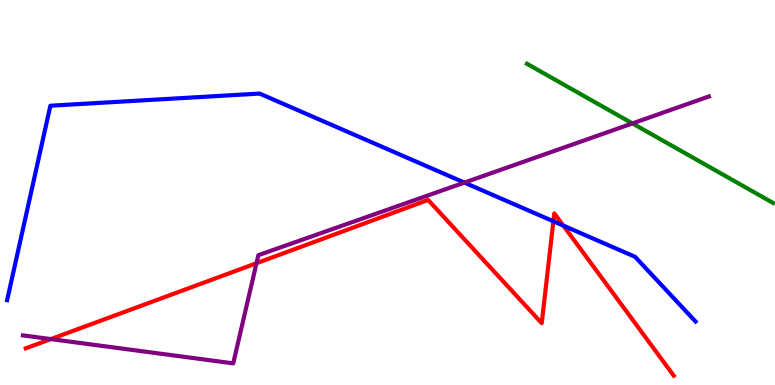[{'lines': ['blue', 'red'], 'intersections': [{'x': 7.14, 'y': 4.25}, {'x': 7.27, 'y': 4.14}]}, {'lines': ['green', 'red'], 'intersections': []}, {'lines': ['purple', 'red'], 'intersections': [{'x': 0.656, 'y': 1.19}, {'x': 3.31, 'y': 3.16}]}, {'lines': ['blue', 'green'], 'intersections': []}, {'lines': ['blue', 'purple'], 'intersections': [{'x': 5.99, 'y': 5.26}]}, {'lines': ['green', 'purple'], 'intersections': [{'x': 8.16, 'y': 6.79}]}]